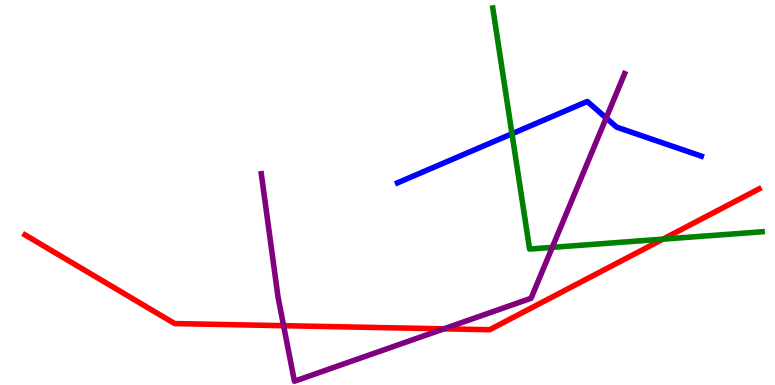[{'lines': ['blue', 'red'], 'intersections': []}, {'lines': ['green', 'red'], 'intersections': [{'x': 8.55, 'y': 3.79}]}, {'lines': ['purple', 'red'], 'intersections': [{'x': 3.66, 'y': 1.54}, {'x': 5.73, 'y': 1.46}]}, {'lines': ['blue', 'green'], 'intersections': [{'x': 6.61, 'y': 6.53}]}, {'lines': ['blue', 'purple'], 'intersections': [{'x': 7.82, 'y': 6.94}]}, {'lines': ['green', 'purple'], 'intersections': [{'x': 7.13, 'y': 3.57}]}]